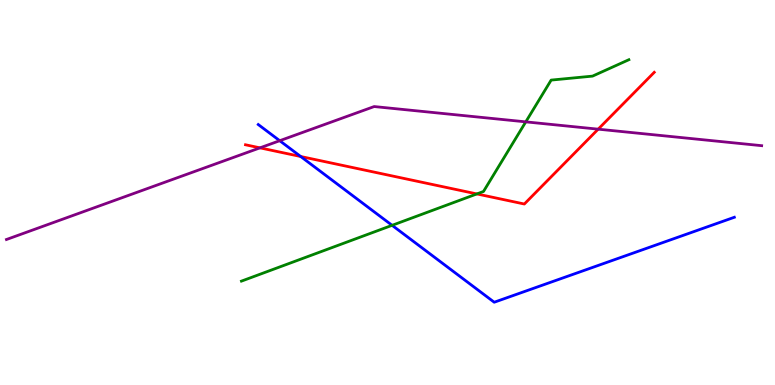[{'lines': ['blue', 'red'], 'intersections': [{'x': 3.88, 'y': 5.93}]}, {'lines': ['green', 'red'], 'intersections': [{'x': 6.15, 'y': 4.96}]}, {'lines': ['purple', 'red'], 'intersections': [{'x': 3.35, 'y': 6.16}, {'x': 7.72, 'y': 6.64}]}, {'lines': ['blue', 'green'], 'intersections': [{'x': 5.06, 'y': 4.15}]}, {'lines': ['blue', 'purple'], 'intersections': [{'x': 3.61, 'y': 6.35}]}, {'lines': ['green', 'purple'], 'intersections': [{'x': 6.78, 'y': 6.83}]}]